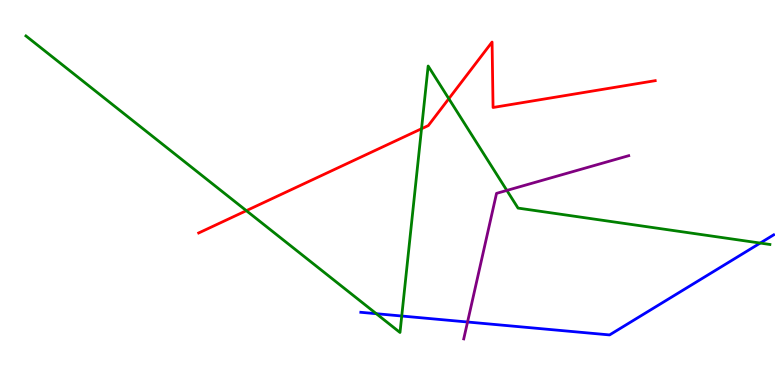[{'lines': ['blue', 'red'], 'intersections': []}, {'lines': ['green', 'red'], 'intersections': [{'x': 3.18, 'y': 4.53}, {'x': 5.44, 'y': 6.66}, {'x': 5.79, 'y': 7.44}]}, {'lines': ['purple', 'red'], 'intersections': []}, {'lines': ['blue', 'green'], 'intersections': [{'x': 4.86, 'y': 1.85}, {'x': 5.18, 'y': 1.79}, {'x': 9.81, 'y': 3.69}]}, {'lines': ['blue', 'purple'], 'intersections': [{'x': 6.03, 'y': 1.64}]}, {'lines': ['green', 'purple'], 'intersections': [{'x': 6.54, 'y': 5.05}]}]